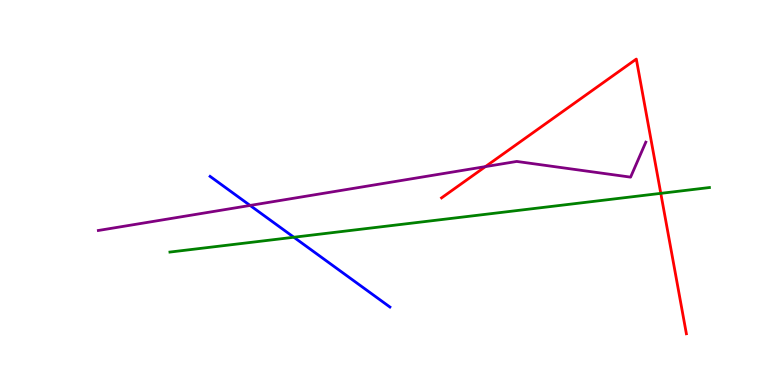[{'lines': ['blue', 'red'], 'intersections': []}, {'lines': ['green', 'red'], 'intersections': [{'x': 8.53, 'y': 4.98}]}, {'lines': ['purple', 'red'], 'intersections': [{'x': 6.26, 'y': 5.67}]}, {'lines': ['blue', 'green'], 'intersections': [{'x': 3.79, 'y': 3.84}]}, {'lines': ['blue', 'purple'], 'intersections': [{'x': 3.23, 'y': 4.66}]}, {'lines': ['green', 'purple'], 'intersections': []}]